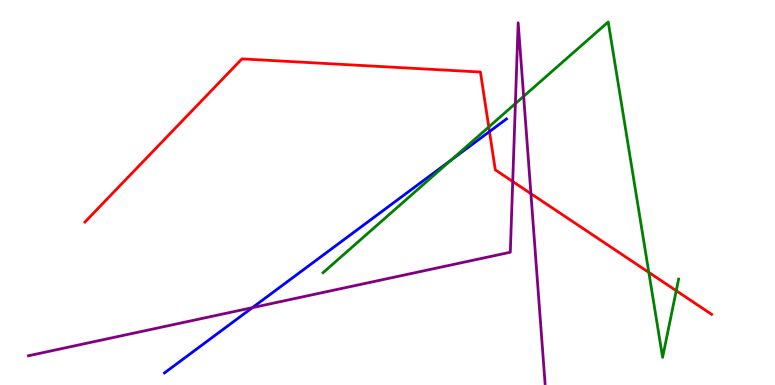[{'lines': ['blue', 'red'], 'intersections': [{'x': 6.32, 'y': 6.58}]}, {'lines': ['green', 'red'], 'intersections': [{'x': 6.31, 'y': 6.7}, {'x': 8.37, 'y': 2.92}, {'x': 8.73, 'y': 2.45}]}, {'lines': ['purple', 'red'], 'intersections': [{'x': 6.62, 'y': 5.29}, {'x': 6.85, 'y': 4.97}]}, {'lines': ['blue', 'green'], 'intersections': [{'x': 5.82, 'y': 5.85}]}, {'lines': ['blue', 'purple'], 'intersections': [{'x': 3.26, 'y': 2.01}]}, {'lines': ['green', 'purple'], 'intersections': [{'x': 6.65, 'y': 7.31}, {'x': 6.76, 'y': 7.5}]}]